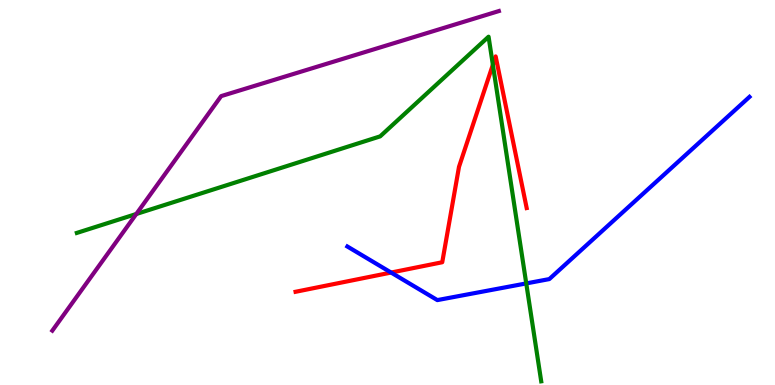[{'lines': ['blue', 'red'], 'intersections': [{'x': 5.05, 'y': 2.92}]}, {'lines': ['green', 'red'], 'intersections': [{'x': 6.36, 'y': 8.32}]}, {'lines': ['purple', 'red'], 'intersections': []}, {'lines': ['blue', 'green'], 'intersections': [{'x': 6.79, 'y': 2.64}]}, {'lines': ['blue', 'purple'], 'intersections': []}, {'lines': ['green', 'purple'], 'intersections': [{'x': 1.76, 'y': 4.44}]}]